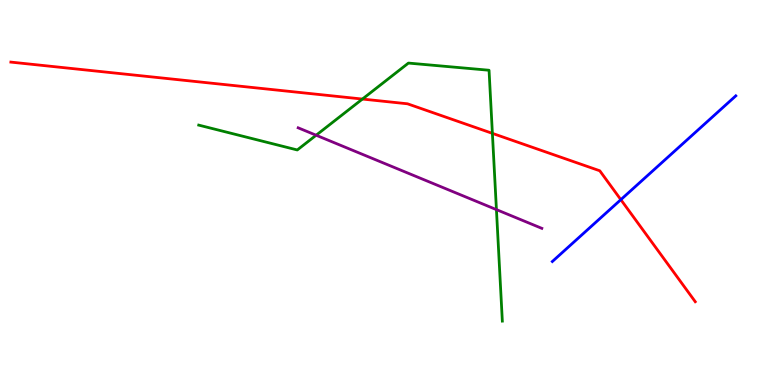[{'lines': ['blue', 'red'], 'intersections': [{'x': 8.01, 'y': 4.81}]}, {'lines': ['green', 'red'], 'intersections': [{'x': 4.68, 'y': 7.43}, {'x': 6.35, 'y': 6.54}]}, {'lines': ['purple', 'red'], 'intersections': []}, {'lines': ['blue', 'green'], 'intersections': []}, {'lines': ['blue', 'purple'], 'intersections': []}, {'lines': ['green', 'purple'], 'intersections': [{'x': 4.08, 'y': 6.49}, {'x': 6.41, 'y': 4.56}]}]